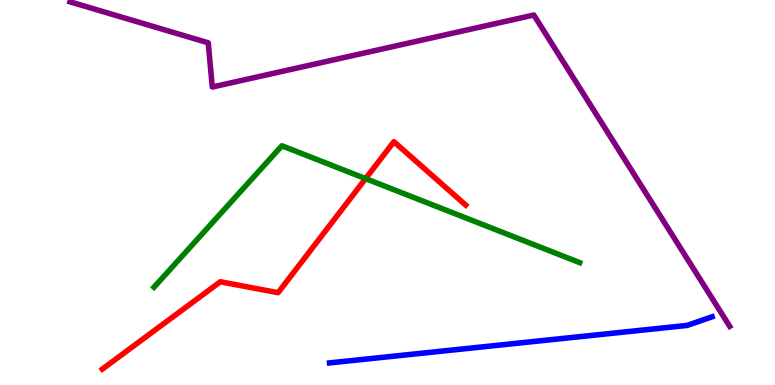[{'lines': ['blue', 'red'], 'intersections': []}, {'lines': ['green', 'red'], 'intersections': [{'x': 4.72, 'y': 5.36}]}, {'lines': ['purple', 'red'], 'intersections': []}, {'lines': ['blue', 'green'], 'intersections': []}, {'lines': ['blue', 'purple'], 'intersections': []}, {'lines': ['green', 'purple'], 'intersections': []}]